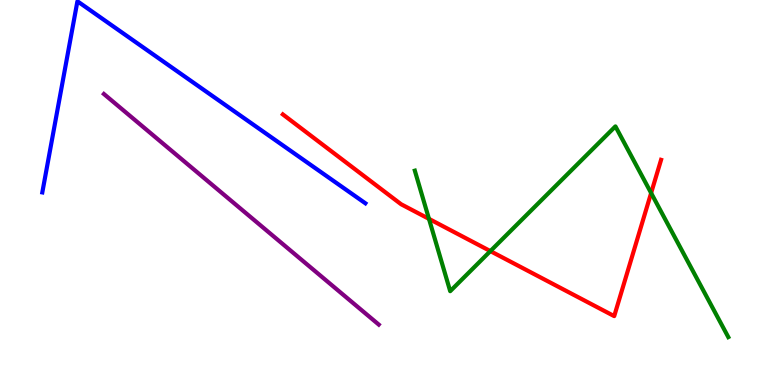[{'lines': ['blue', 'red'], 'intersections': []}, {'lines': ['green', 'red'], 'intersections': [{'x': 5.54, 'y': 4.32}, {'x': 6.33, 'y': 3.48}, {'x': 8.4, 'y': 4.99}]}, {'lines': ['purple', 'red'], 'intersections': []}, {'lines': ['blue', 'green'], 'intersections': []}, {'lines': ['blue', 'purple'], 'intersections': []}, {'lines': ['green', 'purple'], 'intersections': []}]